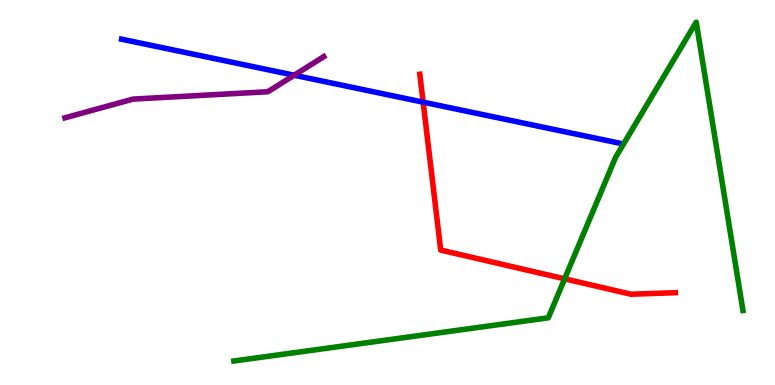[{'lines': ['blue', 'red'], 'intersections': [{'x': 5.46, 'y': 7.35}]}, {'lines': ['green', 'red'], 'intersections': [{'x': 7.29, 'y': 2.76}]}, {'lines': ['purple', 'red'], 'intersections': []}, {'lines': ['blue', 'green'], 'intersections': []}, {'lines': ['blue', 'purple'], 'intersections': [{'x': 3.8, 'y': 8.05}]}, {'lines': ['green', 'purple'], 'intersections': []}]